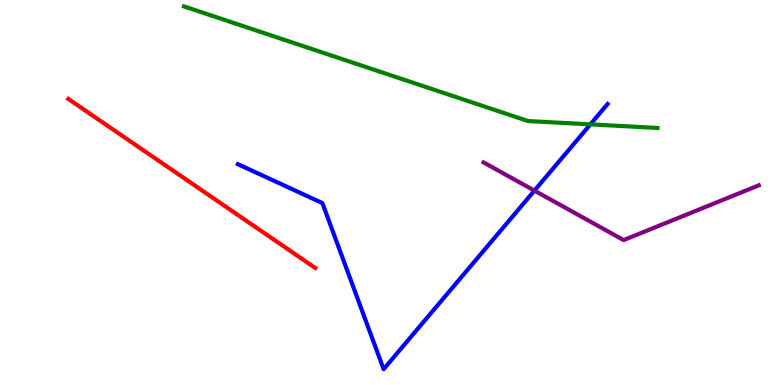[{'lines': ['blue', 'red'], 'intersections': []}, {'lines': ['green', 'red'], 'intersections': []}, {'lines': ['purple', 'red'], 'intersections': []}, {'lines': ['blue', 'green'], 'intersections': [{'x': 7.62, 'y': 6.77}]}, {'lines': ['blue', 'purple'], 'intersections': [{'x': 6.9, 'y': 5.05}]}, {'lines': ['green', 'purple'], 'intersections': []}]